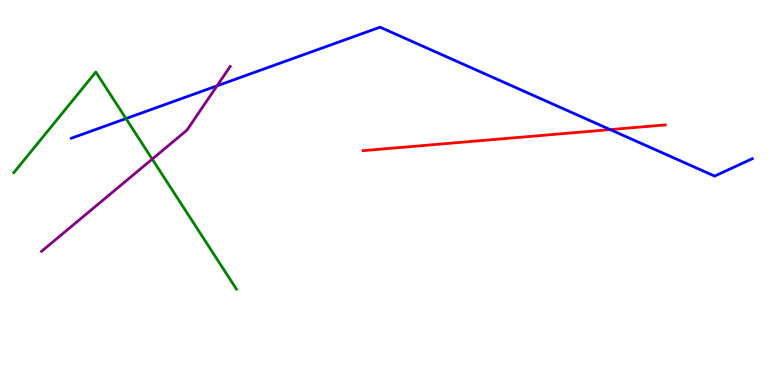[{'lines': ['blue', 'red'], 'intersections': [{'x': 7.87, 'y': 6.63}]}, {'lines': ['green', 'red'], 'intersections': []}, {'lines': ['purple', 'red'], 'intersections': []}, {'lines': ['blue', 'green'], 'intersections': [{'x': 1.63, 'y': 6.92}]}, {'lines': ['blue', 'purple'], 'intersections': [{'x': 2.8, 'y': 7.77}]}, {'lines': ['green', 'purple'], 'intersections': [{'x': 1.96, 'y': 5.87}]}]